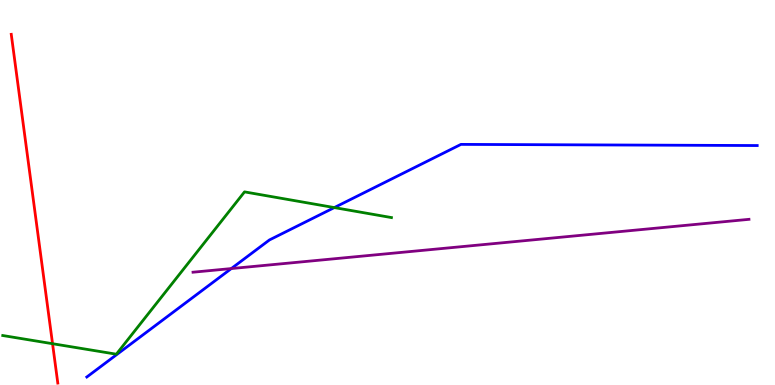[{'lines': ['blue', 'red'], 'intersections': []}, {'lines': ['green', 'red'], 'intersections': [{'x': 0.678, 'y': 1.07}]}, {'lines': ['purple', 'red'], 'intersections': []}, {'lines': ['blue', 'green'], 'intersections': [{'x': 4.31, 'y': 4.61}]}, {'lines': ['blue', 'purple'], 'intersections': [{'x': 2.98, 'y': 3.02}]}, {'lines': ['green', 'purple'], 'intersections': []}]